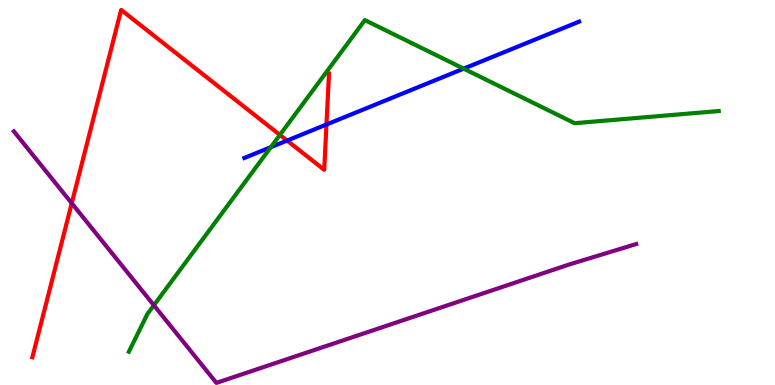[{'lines': ['blue', 'red'], 'intersections': [{'x': 3.7, 'y': 6.35}, {'x': 4.21, 'y': 6.77}]}, {'lines': ['green', 'red'], 'intersections': [{'x': 3.61, 'y': 6.5}]}, {'lines': ['purple', 'red'], 'intersections': [{'x': 0.926, 'y': 4.72}]}, {'lines': ['blue', 'green'], 'intersections': [{'x': 3.49, 'y': 6.18}, {'x': 5.98, 'y': 8.22}]}, {'lines': ['blue', 'purple'], 'intersections': []}, {'lines': ['green', 'purple'], 'intersections': [{'x': 1.99, 'y': 2.07}]}]